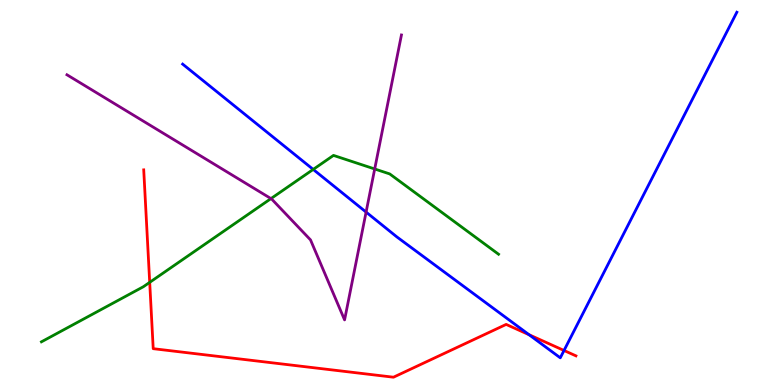[{'lines': ['blue', 'red'], 'intersections': [{'x': 6.83, 'y': 1.31}, {'x': 7.28, 'y': 0.897}]}, {'lines': ['green', 'red'], 'intersections': [{'x': 1.93, 'y': 2.67}]}, {'lines': ['purple', 'red'], 'intersections': []}, {'lines': ['blue', 'green'], 'intersections': [{'x': 4.04, 'y': 5.6}]}, {'lines': ['blue', 'purple'], 'intersections': [{'x': 4.72, 'y': 4.49}]}, {'lines': ['green', 'purple'], 'intersections': [{'x': 3.5, 'y': 4.84}, {'x': 4.83, 'y': 5.61}]}]